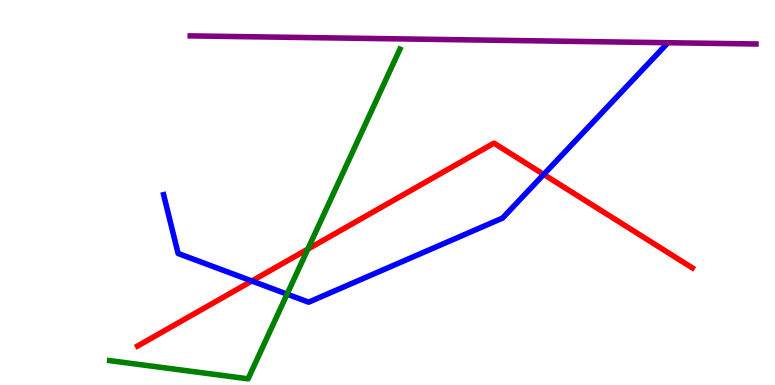[{'lines': ['blue', 'red'], 'intersections': [{'x': 3.25, 'y': 2.7}, {'x': 7.02, 'y': 5.47}]}, {'lines': ['green', 'red'], 'intersections': [{'x': 3.97, 'y': 3.53}]}, {'lines': ['purple', 'red'], 'intersections': []}, {'lines': ['blue', 'green'], 'intersections': [{'x': 3.7, 'y': 2.36}]}, {'lines': ['blue', 'purple'], 'intersections': []}, {'lines': ['green', 'purple'], 'intersections': []}]